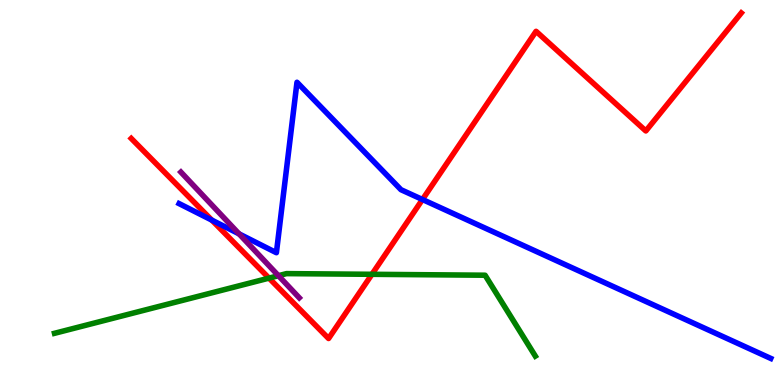[{'lines': ['blue', 'red'], 'intersections': [{'x': 2.73, 'y': 4.28}, {'x': 5.45, 'y': 4.82}]}, {'lines': ['green', 'red'], 'intersections': [{'x': 3.47, 'y': 2.78}, {'x': 4.8, 'y': 2.88}]}, {'lines': ['purple', 'red'], 'intersections': []}, {'lines': ['blue', 'green'], 'intersections': []}, {'lines': ['blue', 'purple'], 'intersections': [{'x': 3.08, 'y': 3.93}]}, {'lines': ['green', 'purple'], 'intersections': [{'x': 3.59, 'y': 2.84}]}]